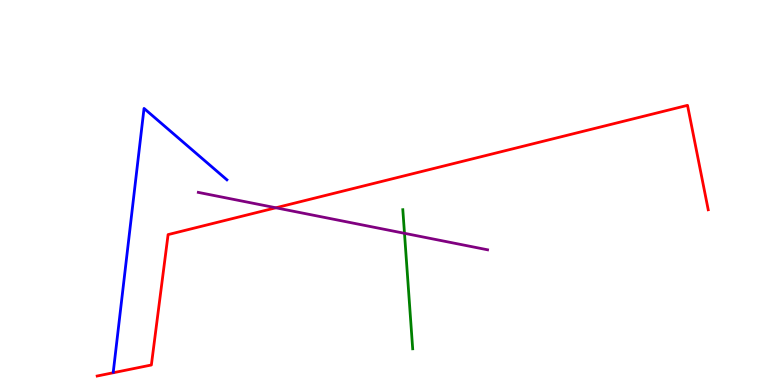[{'lines': ['blue', 'red'], 'intersections': []}, {'lines': ['green', 'red'], 'intersections': []}, {'lines': ['purple', 'red'], 'intersections': [{'x': 3.56, 'y': 4.6}]}, {'lines': ['blue', 'green'], 'intersections': []}, {'lines': ['blue', 'purple'], 'intersections': []}, {'lines': ['green', 'purple'], 'intersections': [{'x': 5.22, 'y': 3.94}]}]